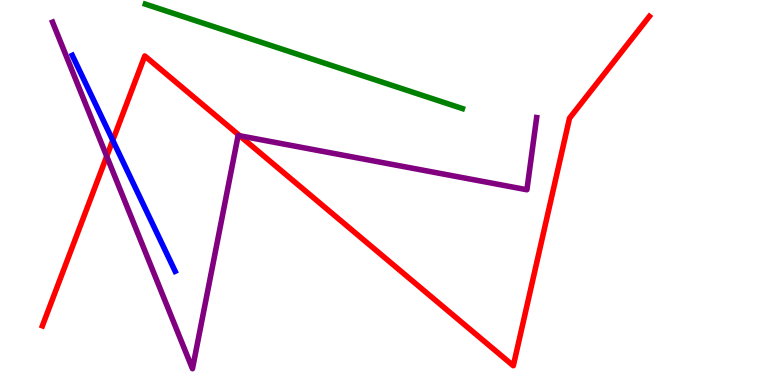[{'lines': ['blue', 'red'], 'intersections': [{'x': 1.46, 'y': 6.35}]}, {'lines': ['green', 'red'], 'intersections': []}, {'lines': ['purple', 'red'], 'intersections': [{'x': 1.38, 'y': 5.94}, {'x': 3.09, 'y': 6.47}]}, {'lines': ['blue', 'green'], 'intersections': []}, {'lines': ['blue', 'purple'], 'intersections': []}, {'lines': ['green', 'purple'], 'intersections': []}]